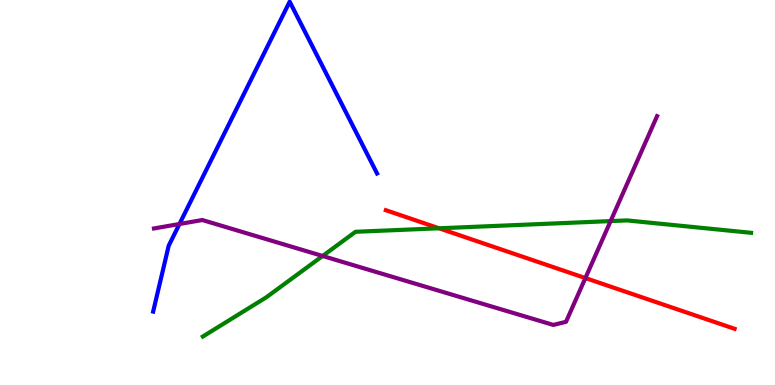[{'lines': ['blue', 'red'], 'intersections': []}, {'lines': ['green', 'red'], 'intersections': [{'x': 5.66, 'y': 4.07}]}, {'lines': ['purple', 'red'], 'intersections': [{'x': 7.55, 'y': 2.78}]}, {'lines': ['blue', 'green'], 'intersections': []}, {'lines': ['blue', 'purple'], 'intersections': [{'x': 2.32, 'y': 4.18}]}, {'lines': ['green', 'purple'], 'intersections': [{'x': 4.16, 'y': 3.35}, {'x': 7.88, 'y': 4.26}]}]